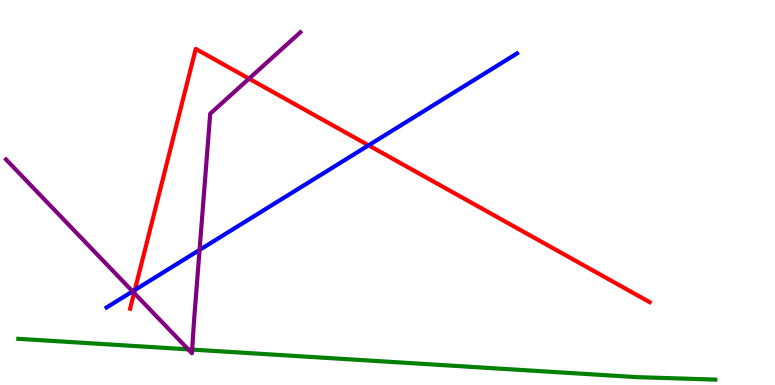[{'lines': ['blue', 'red'], 'intersections': [{'x': 1.74, 'y': 2.47}, {'x': 4.76, 'y': 6.23}]}, {'lines': ['green', 'red'], 'intersections': []}, {'lines': ['purple', 'red'], 'intersections': [{'x': 1.73, 'y': 2.39}, {'x': 3.21, 'y': 7.96}]}, {'lines': ['blue', 'green'], 'intersections': []}, {'lines': ['blue', 'purple'], 'intersections': [{'x': 1.71, 'y': 2.43}, {'x': 2.58, 'y': 3.51}]}, {'lines': ['green', 'purple'], 'intersections': [{'x': 2.43, 'y': 0.926}, {'x': 2.48, 'y': 0.92}]}]